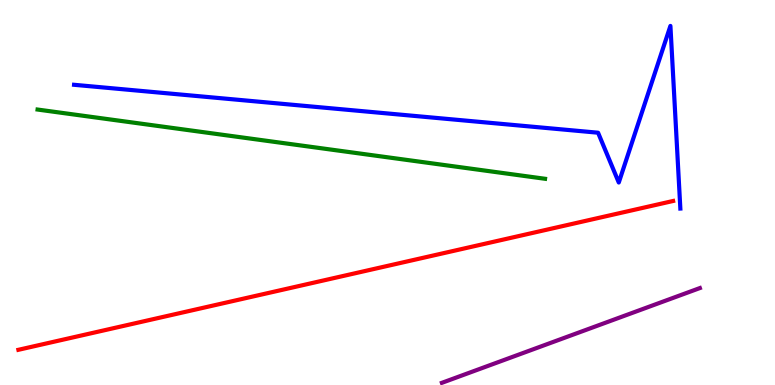[{'lines': ['blue', 'red'], 'intersections': []}, {'lines': ['green', 'red'], 'intersections': []}, {'lines': ['purple', 'red'], 'intersections': []}, {'lines': ['blue', 'green'], 'intersections': []}, {'lines': ['blue', 'purple'], 'intersections': []}, {'lines': ['green', 'purple'], 'intersections': []}]